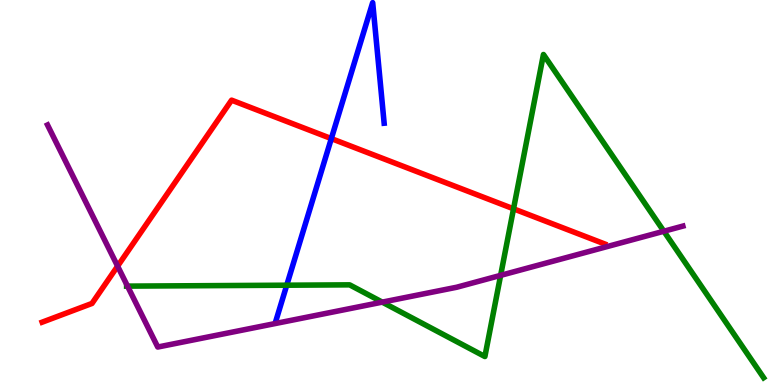[{'lines': ['blue', 'red'], 'intersections': [{'x': 4.28, 'y': 6.4}]}, {'lines': ['green', 'red'], 'intersections': [{'x': 6.63, 'y': 4.58}]}, {'lines': ['purple', 'red'], 'intersections': [{'x': 1.52, 'y': 3.09}]}, {'lines': ['blue', 'green'], 'intersections': [{'x': 3.7, 'y': 2.59}]}, {'lines': ['blue', 'purple'], 'intersections': []}, {'lines': ['green', 'purple'], 'intersections': [{'x': 1.65, 'y': 2.57}, {'x': 4.93, 'y': 2.15}, {'x': 6.46, 'y': 2.85}, {'x': 8.57, 'y': 3.99}]}]